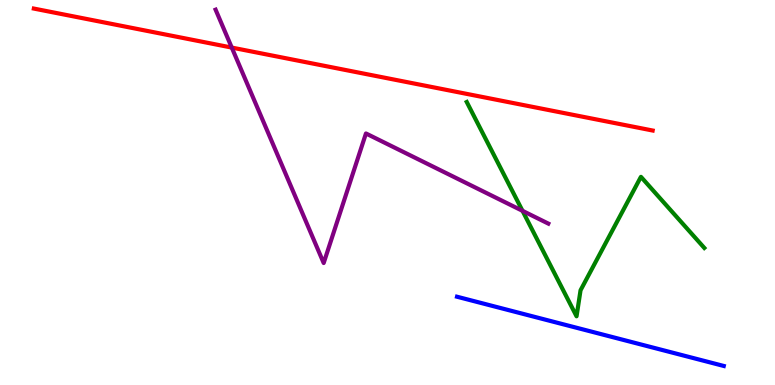[{'lines': ['blue', 'red'], 'intersections': []}, {'lines': ['green', 'red'], 'intersections': []}, {'lines': ['purple', 'red'], 'intersections': [{'x': 2.99, 'y': 8.76}]}, {'lines': ['blue', 'green'], 'intersections': []}, {'lines': ['blue', 'purple'], 'intersections': []}, {'lines': ['green', 'purple'], 'intersections': [{'x': 6.74, 'y': 4.52}]}]